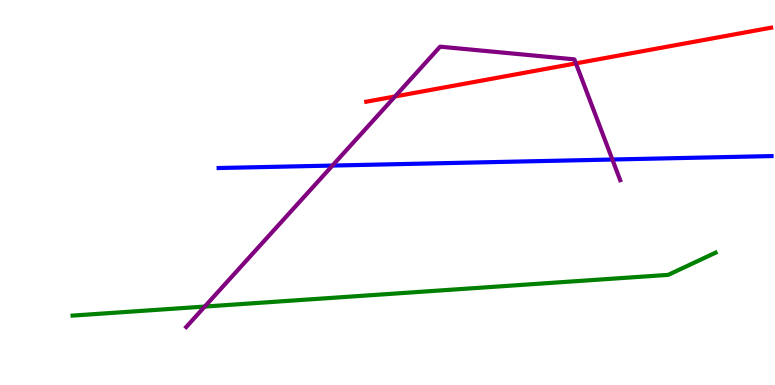[{'lines': ['blue', 'red'], 'intersections': []}, {'lines': ['green', 'red'], 'intersections': []}, {'lines': ['purple', 'red'], 'intersections': [{'x': 5.1, 'y': 7.49}, {'x': 7.43, 'y': 8.35}]}, {'lines': ['blue', 'green'], 'intersections': []}, {'lines': ['blue', 'purple'], 'intersections': [{'x': 4.29, 'y': 5.7}, {'x': 7.9, 'y': 5.86}]}, {'lines': ['green', 'purple'], 'intersections': [{'x': 2.64, 'y': 2.04}]}]